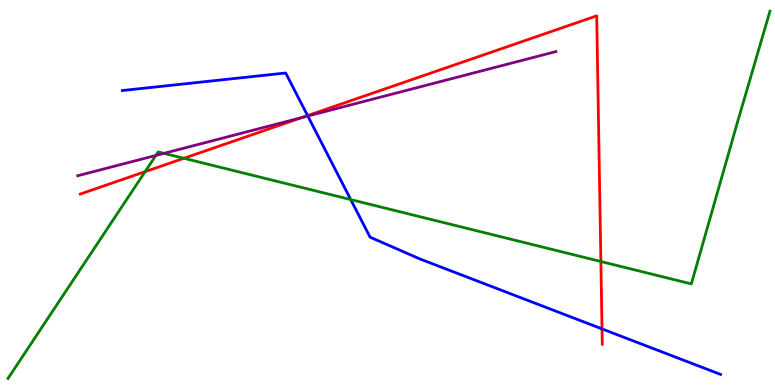[{'lines': ['blue', 'red'], 'intersections': [{'x': 3.97, 'y': 7.0}, {'x': 7.77, 'y': 1.46}]}, {'lines': ['green', 'red'], 'intersections': [{'x': 1.87, 'y': 5.54}, {'x': 2.37, 'y': 5.89}, {'x': 7.75, 'y': 3.21}]}, {'lines': ['purple', 'red'], 'intersections': [{'x': 3.9, 'y': 6.95}]}, {'lines': ['blue', 'green'], 'intersections': [{'x': 4.53, 'y': 4.82}]}, {'lines': ['blue', 'purple'], 'intersections': [{'x': 3.97, 'y': 6.99}]}, {'lines': ['green', 'purple'], 'intersections': [{'x': 2.01, 'y': 5.96}, {'x': 2.12, 'y': 6.02}]}]